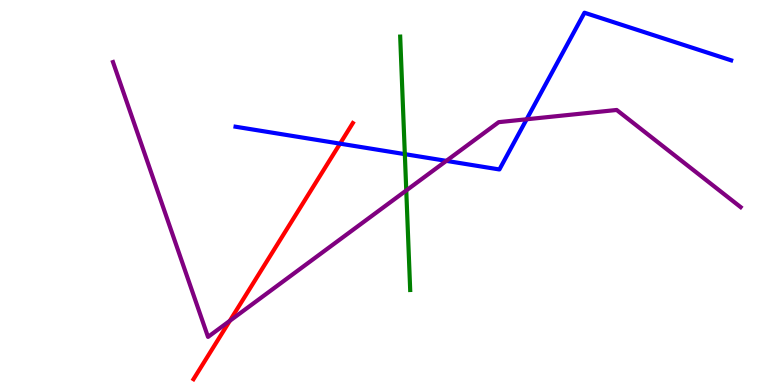[{'lines': ['blue', 'red'], 'intersections': [{'x': 4.39, 'y': 6.27}]}, {'lines': ['green', 'red'], 'intersections': []}, {'lines': ['purple', 'red'], 'intersections': [{'x': 2.97, 'y': 1.67}]}, {'lines': ['blue', 'green'], 'intersections': [{'x': 5.22, 'y': 6.0}]}, {'lines': ['blue', 'purple'], 'intersections': [{'x': 5.76, 'y': 5.82}, {'x': 6.8, 'y': 6.9}]}, {'lines': ['green', 'purple'], 'intersections': [{'x': 5.24, 'y': 5.05}]}]